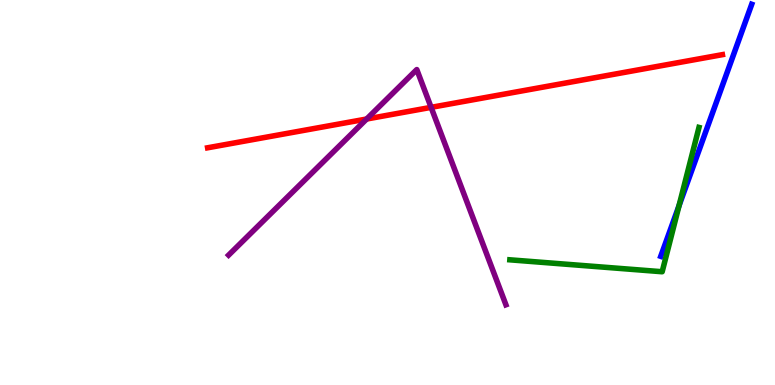[{'lines': ['blue', 'red'], 'intersections': []}, {'lines': ['green', 'red'], 'intersections': []}, {'lines': ['purple', 'red'], 'intersections': [{'x': 4.73, 'y': 6.91}, {'x': 5.56, 'y': 7.21}]}, {'lines': ['blue', 'green'], 'intersections': [{'x': 8.76, 'y': 4.66}]}, {'lines': ['blue', 'purple'], 'intersections': []}, {'lines': ['green', 'purple'], 'intersections': []}]